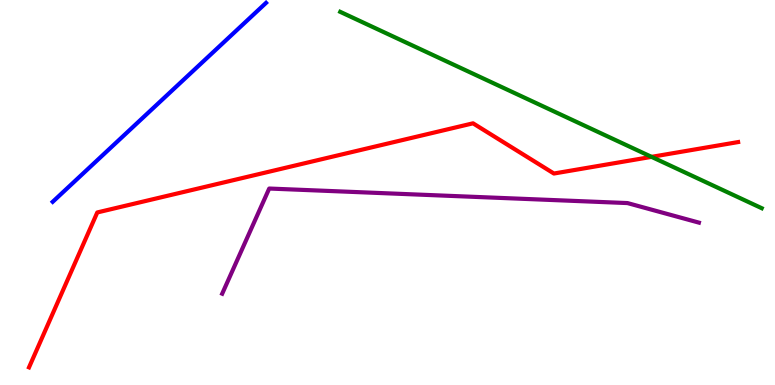[{'lines': ['blue', 'red'], 'intersections': []}, {'lines': ['green', 'red'], 'intersections': [{'x': 8.41, 'y': 5.93}]}, {'lines': ['purple', 'red'], 'intersections': []}, {'lines': ['blue', 'green'], 'intersections': []}, {'lines': ['blue', 'purple'], 'intersections': []}, {'lines': ['green', 'purple'], 'intersections': []}]